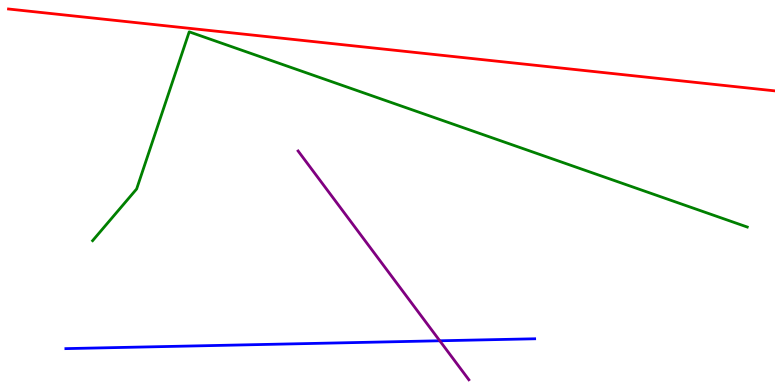[{'lines': ['blue', 'red'], 'intersections': []}, {'lines': ['green', 'red'], 'intersections': []}, {'lines': ['purple', 'red'], 'intersections': []}, {'lines': ['blue', 'green'], 'intersections': []}, {'lines': ['blue', 'purple'], 'intersections': [{'x': 5.67, 'y': 1.15}]}, {'lines': ['green', 'purple'], 'intersections': []}]